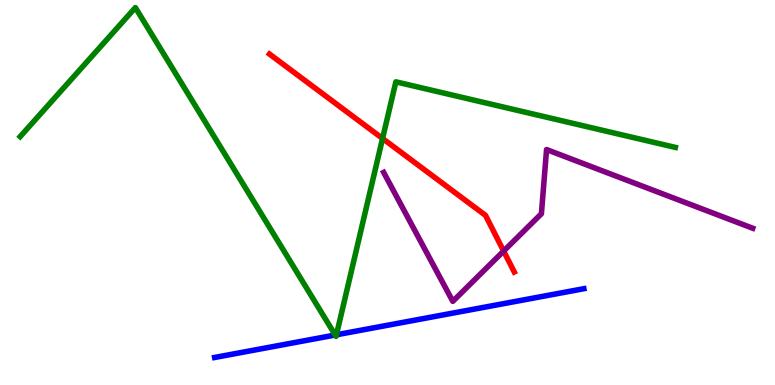[{'lines': ['blue', 'red'], 'intersections': []}, {'lines': ['green', 'red'], 'intersections': [{'x': 4.94, 'y': 6.4}]}, {'lines': ['purple', 'red'], 'intersections': [{'x': 6.5, 'y': 3.48}]}, {'lines': ['blue', 'green'], 'intersections': [{'x': 4.33, 'y': 1.3}, {'x': 4.34, 'y': 1.3}]}, {'lines': ['blue', 'purple'], 'intersections': []}, {'lines': ['green', 'purple'], 'intersections': []}]